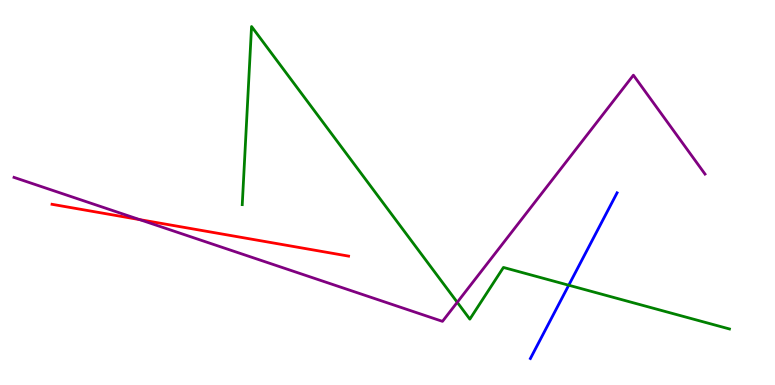[{'lines': ['blue', 'red'], 'intersections': []}, {'lines': ['green', 'red'], 'intersections': []}, {'lines': ['purple', 'red'], 'intersections': [{'x': 1.8, 'y': 4.3}]}, {'lines': ['blue', 'green'], 'intersections': [{'x': 7.34, 'y': 2.59}]}, {'lines': ['blue', 'purple'], 'intersections': []}, {'lines': ['green', 'purple'], 'intersections': [{'x': 5.9, 'y': 2.15}]}]